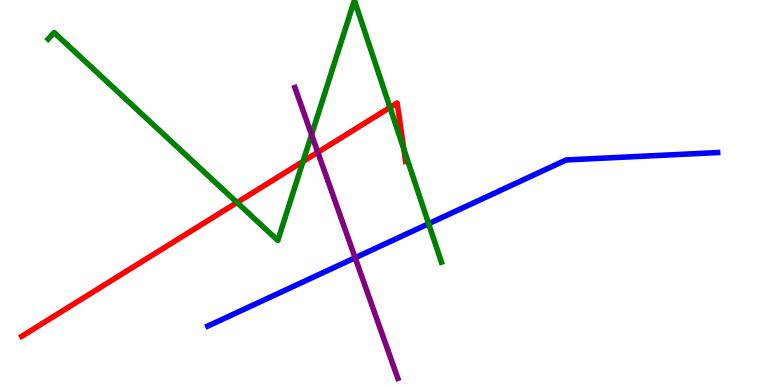[{'lines': ['blue', 'red'], 'intersections': []}, {'lines': ['green', 'red'], 'intersections': [{'x': 3.06, 'y': 4.74}, {'x': 3.91, 'y': 5.81}, {'x': 5.03, 'y': 7.21}, {'x': 5.21, 'y': 6.13}]}, {'lines': ['purple', 'red'], 'intersections': [{'x': 4.1, 'y': 6.04}]}, {'lines': ['blue', 'green'], 'intersections': [{'x': 5.53, 'y': 4.19}]}, {'lines': ['blue', 'purple'], 'intersections': [{'x': 4.58, 'y': 3.3}]}, {'lines': ['green', 'purple'], 'intersections': [{'x': 4.02, 'y': 6.5}]}]